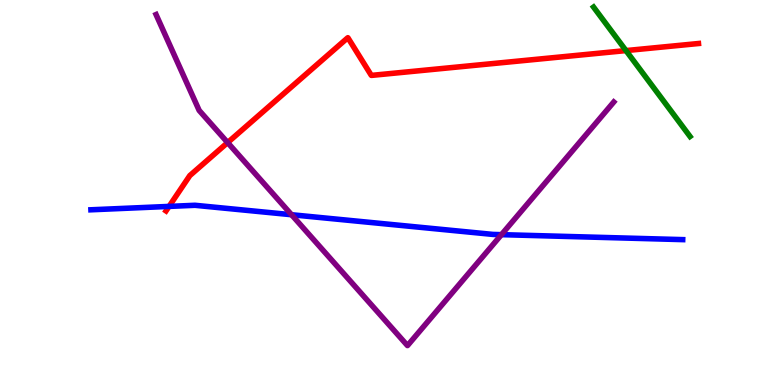[{'lines': ['blue', 'red'], 'intersections': [{'x': 2.18, 'y': 4.64}]}, {'lines': ['green', 'red'], 'intersections': [{'x': 8.08, 'y': 8.69}]}, {'lines': ['purple', 'red'], 'intersections': [{'x': 2.94, 'y': 6.3}]}, {'lines': ['blue', 'green'], 'intersections': []}, {'lines': ['blue', 'purple'], 'intersections': [{'x': 3.76, 'y': 4.42}, {'x': 6.47, 'y': 3.91}]}, {'lines': ['green', 'purple'], 'intersections': []}]